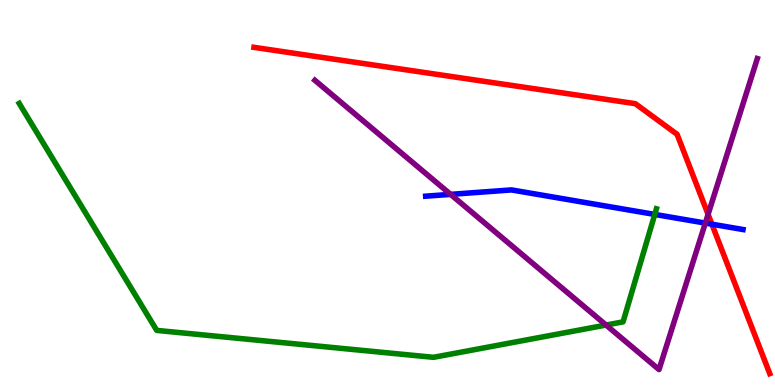[{'lines': ['blue', 'red'], 'intersections': [{'x': 9.19, 'y': 4.18}]}, {'lines': ['green', 'red'], 'intersections': []}, {'lines': ['purple', 'red'], 'intersections': [{'x': 9.14, 'y': 4.43}]}, {'lines': ['blue', 'green'], 'intersections': [{'x': 8.45, 'y': 4.43}]}, {'lines': ['blue', 'purple'], 'intersections': [{'x': 5.81, 'y': 4.95}, {'x': 9.1, 'y': 4.21}]}, {'lines': ['green', 'purple'], 'intersections': [{'x': 7.82, 'y': 1.56}]}]